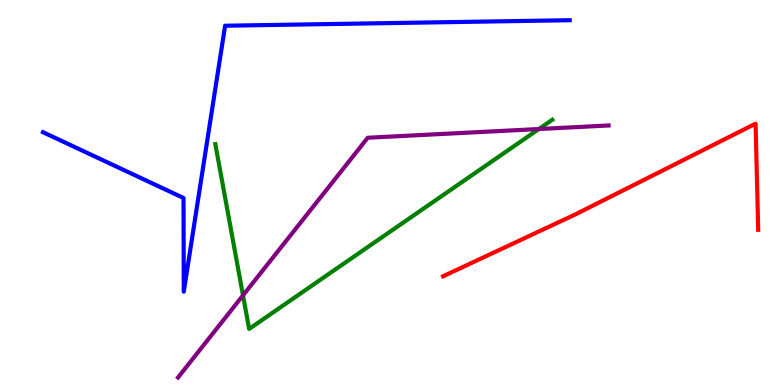[{'lines': ['blue', 'red'], 'intersections': []}, {'lines': ['green', 'red'], 'intersections': []}, {'lines': ['purple', 'red'], 'intersections': []}, {'lines': ['blue', 'green'], 'intersections': []}, {'lines': ['blue', 'purple'], 'intersections': []}, {'lines': ['green', 'purple'], 'intersections': [{'x': 3.14, 'y': 2.33}, {'x': 6.95, 'y': 6.65}]}]